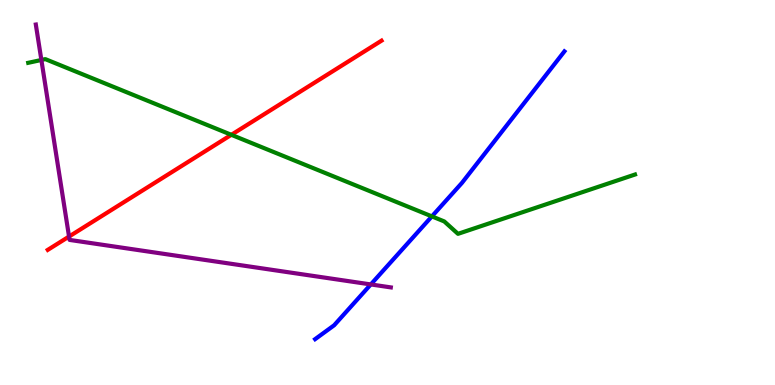[{'lines': ['blue', 'red'], 'intersections': []}, {'lines': ['green', 'red'], 'intersections': [{'x': 2.99, 'y': 6.5}]}, {'lines': ['purple', 'red'], 'intersections': [{'x': 0.891, 'y': 3.86}]}, {'lines': ['blue', 'green'], 'intersections': [{'x': 5.57, 'y': 4.38}]}, {'lines': ['blue', 'purple'], 'intersections': [{'x': 4.78, 'y': 2.61}]}, {'lines': ['green', 'purple'], 'intersections': [{'x': 0.534, 'y': 8.44}]}]